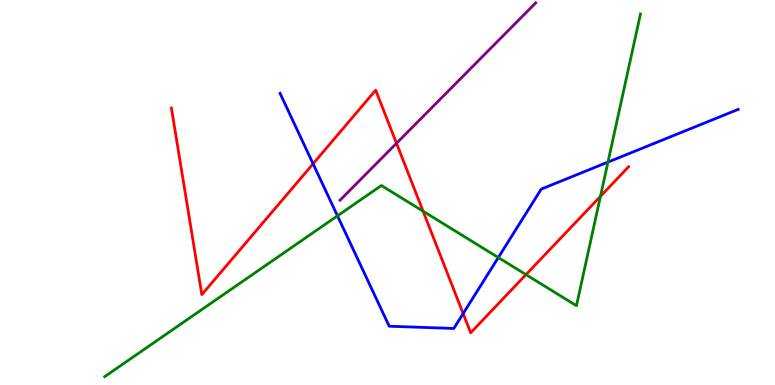[{'lines': ['blue', 'red'], 'intersections': [{'x': 4.04, 'y': 5.75}, {'x': 5.98, 'y': 1.86}]}, {'lines': ['green', 'red'], 'intersections': [{'x': 5.46, 'y': 4.51}, {'x': 6.79, 'y': 2.87}, {'x': 7.75, 'y': 4.9}]}, {'lines': ['purple', 'red'], 'intersections': [{'x': 5.12, 'y': 6.28}]}, {'lines': ['blue', 'green'], 'intersections': [{'x': 4.35, 'y': 4.39}, {'x': 6.43, 'y': 3.31}, {'x': 7.84, 'y': 5.79}]}, {'lines': ['blue', 'purple'], 'intersections': []}, {'lines': ['green', 'purple'], 'intersections': []}]